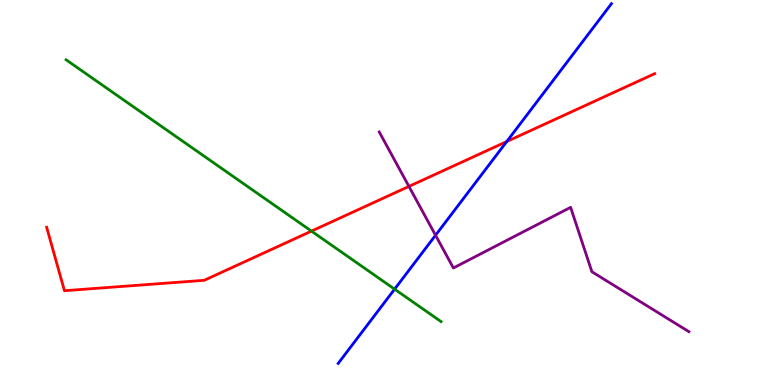[{'lines': ['blue', 'red'], 'intersections': [{'x': 6.54, 'y': 6.32}]}, {'lines': ['green', 'red'], 'intersections': [{'x': 4.02, 'y': 4.0}]}, {'lines': ['purple', 'red'], 'intersections': [{'x': 5.28, 'y': 5.16}]}, {'lines': ['blue', 'green'], 'intersections': [{'x': 5.09, 'y': 2.49}]}, {'lines': ['blue', 'purple'], 'intersections': [{'x': 5.62, 'y': 3.89}]}, {'lines': ['green', 'purple'], 'intersections': []}]